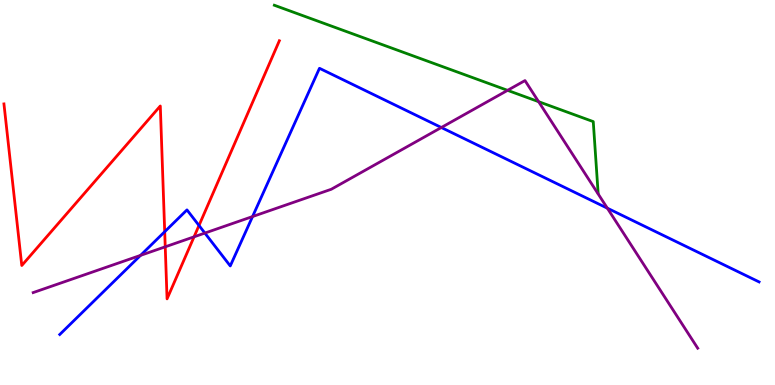[{'lines': ['blue', 'red'], 'intersections': [{'x': 2.13, 'y': 3.98}, {'x': 2.57, 'y': 4.14}]}, {'lines': ['green', 'red'], 'intersections': []}, {'lines': ['purple', 'red'], 'intersections': [{'x': 2.13, 'y': 3.59}, {'x': 2.5, 'y': 3.85}]}, {'lines': ['blue', 'green'], 'intersections': []}, {'lines': ['blue', 'purple'], 'intersections': [{'x': 1.81, 'y': 3.37}, {'x': 2.64, 'y': 3.95}, {'x': 3.26, 'y': 4.38}, {'x': 5.69, 'y': 6.69}, {'x': 7.84, 'y': 4.59}]}, {'lines': ['green', 'purple'], 'intersections': [{'x': 6.55, 'y': 7.65}, {'x': 6.95, 'y': 7.36}]}]